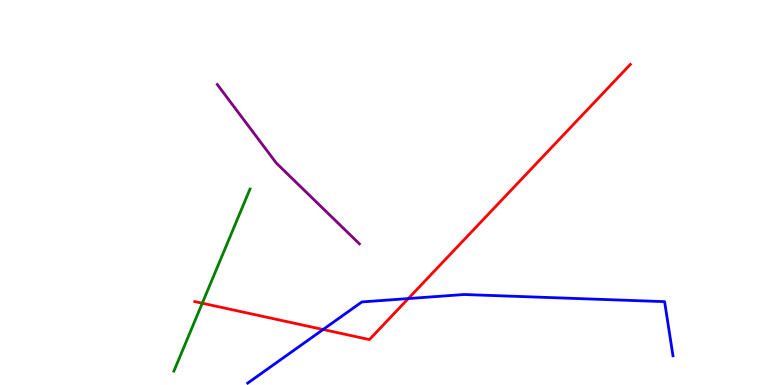[{'lines': ['blue', 'red'], 'intersections': [{'x': 4.17, 'y': 1.44}, {'x': 5.27, 'y': 2.25}]}, {'lines': ['green', 'red'], 'intersections': [{'x': 2.61, 'y': 2.12}]}, {'lines': ['purple', 'red'], 'intersections': []}, {'lines': ['blue', 'green'], 'intersections': []}, {'lines': ['blue', 'purple'], 'intersections': []}, {'lines': ['green', 'purple'], 'intersections': []}]